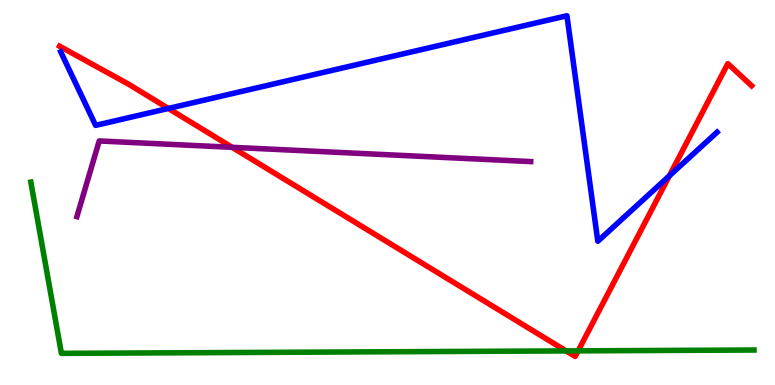[{'lines': ['blue', 'red'], 'intersections': [{'x': 2.17, 'y': 7.18}, {'x': 8.64, 'y': 5.43}]}, {'lines': ['green', 'red'], 'intersections': [{'x': 7.3, 'y': 0.885}, {'x': 7.46, 'y': 0.887}]}, {'lines': ['purple', 'red'], 'intersections': [{'x': 2.99, 'y': 6.17}]}, {'lines': ['blue', 'green'], 'intersections': []}, {'lines': ['blue', 'purple'], 'intersections': []}, {'lines': ['green', 'purple'], 'intersections': []}]